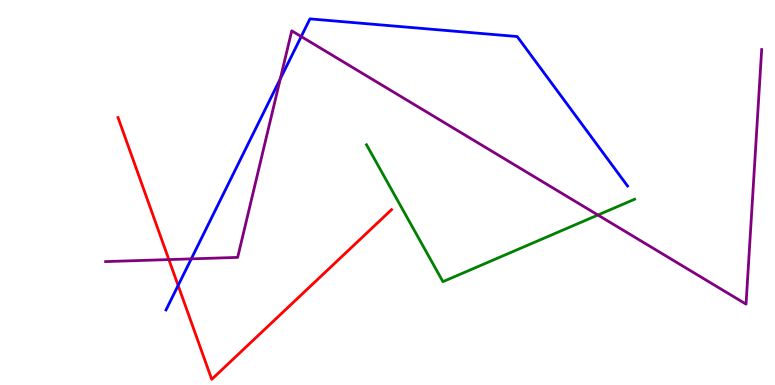[{'lines': ['blue', 'red'], 'intersections': [{'x': 2.3, 'y': 2.59}]}, {'lines': ['green', 'red'], 'intersections': []}, {'lines': ['purple', 'red'], 'intersections': [{'x': 2.18, 'y': 3.26}]}, {'lines': ['blue', 'green'], 'intersections': []}, {'lines': ['blue', 'purple'], 'intersections': [{'x': 2.47, 'y': 3.28}, {'x': 3.62, 'y': 7.95}, {'x': 3.89, 'y': 9.05}]}, {'lines': ['green', 'purple'], 'intersections': [{'x': 7.72, 'y': 4.42}]}]